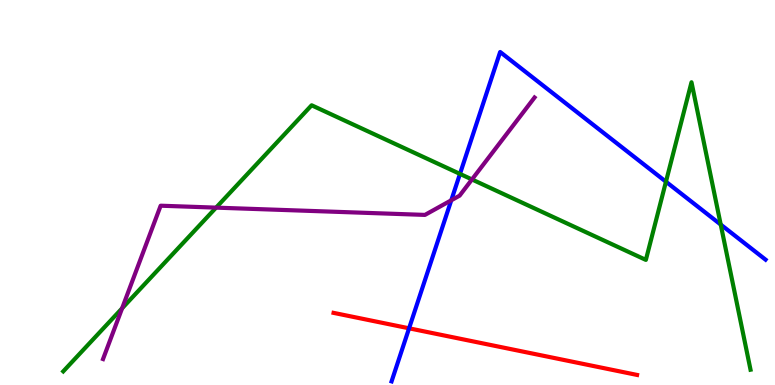[{'lines': ['blue', 'red'], 'intersections': [{'x': 5.28, 'y': 1.47}]}, {'lines': ['green', 'red'], 'intersections': []}, {'lines': ['purple', 'red'], 'intersections': []}, {'lines': ['blue', 'green'], 'intersections': [{'x': 5.94, 'y': 5.48}, {'x': 8.59, 'y': 5.28}, {'x': 9.3, 'y': 4.17}]}, {'lines': ['blue', 'purple'], 'intersections': [{'x': 5.82, 'y': 4.8}]}, {'lines': ['green', 'purple'], 'intersections': [{'x': 1.58, 'y': 1.99}, {'x': 2.79, 'y': 4.61}, {'x': 6.09, 'y': 5.34}]}]